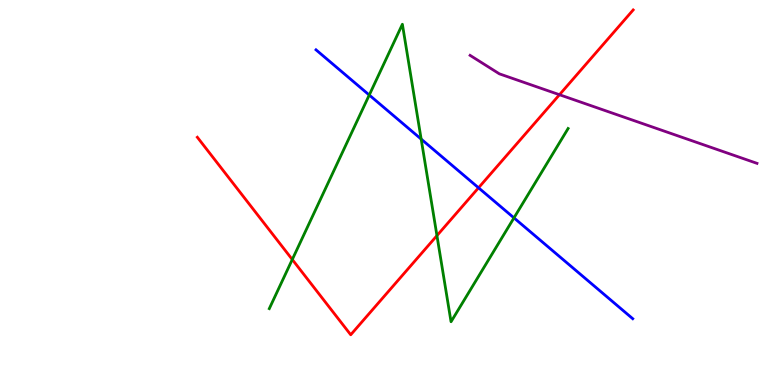[{'lines': ['blue', 'red'], 'intersections': [{'x': 6.17, 'y': 5.12}]}, {'lines': ['green', 'red'], 'intersections': [{'x': 3.77, 'y': 3.26}, {'x': 5.64, 'y': 3.88}]}, {'lines': ['purple', 'red'], 'intersections': [{'x': 7.22, 'y': 7.54}]}, {'lines': ['blue', 'green'], 'intersections': [{'x': 4.76, 'y': 7.53}, {'x': 5.43, 'y': 6.39}, {'x': 6.63, 'y': 4.34}]}, {'lines': ['blue', 'purple'], 'intersections': []}, {'lines': ['green', 'purple'], 'intersections': []}]